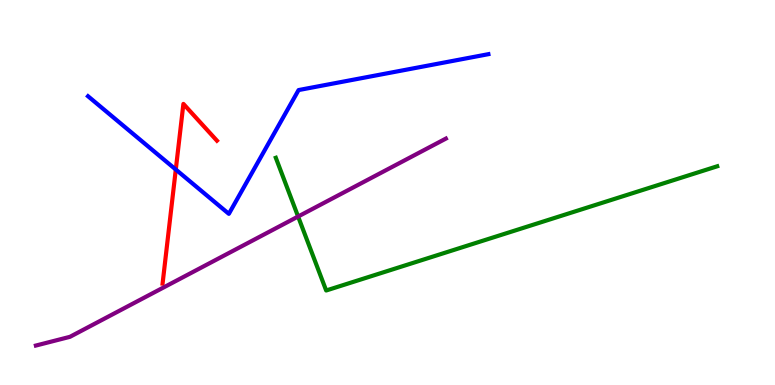[{'lines': ['blue', 'red'], 'intersections': [{'x': 2.27, 'y': 5.6}]}, {'lines': ['green', 'red'], 'intersections': []}, {'lines': ['purple', 'red'], 'intersections': []}, {'lines': ['blue', 'green'], 'intersections': []}, {'lines': ['blue', 'purple'], 'intersections': []}, {'lines': ['green', 'purple'], 'intersections': [{'x': 3.85, 'y': 4.38}]}]